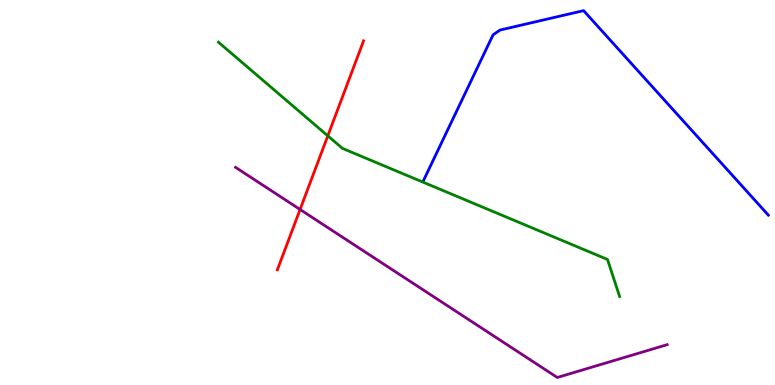[{'lines': ['blue', 'red'], 'intersections': []}, {'lines': ['green', 'red'], 'intersections': [{'x': 4.23, 'y': 6.47}]}, {'lines': ['purple', 'red'], 'intersections': [{'x': 3.87, 'y': 4.56}]}, {'lines': ['blue', 'green'], 'intersections': []}, {'lines': ['blue', 'purple'], 'intersections': []}, {'lines': ['green', 'purple'], 'intersections': []}]